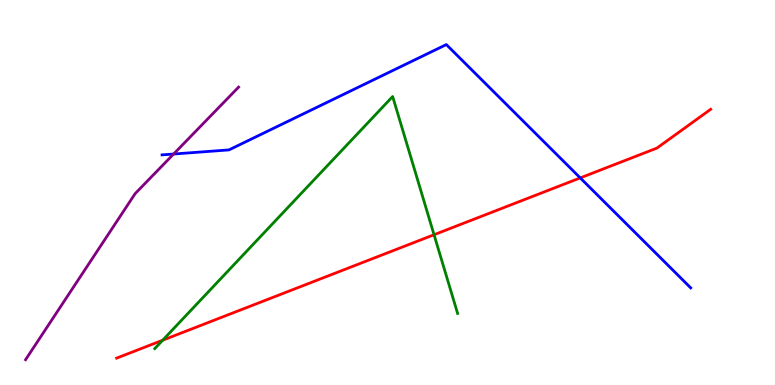[{'lines': ['blue', 'red'], 'intersections': [{'x': 7.49, 'y': 5.38}]}, {'lines': ['green', 'red'], 'intersections': [{'x': 2.1, 'y': 1.16}, {'x': 5.6, 'y': 3.9}]}, {'lines': ['purple', 'red'], 'intersections': []}, {'lines': ['blue', 'green'], 'intersections': []}, {'lines': ['blue', 'purple'], 'intersections': [{'x': 2.24, 'y': 6.0}]}, {'lines': ['green', 'purple'], 'intersections': []}]